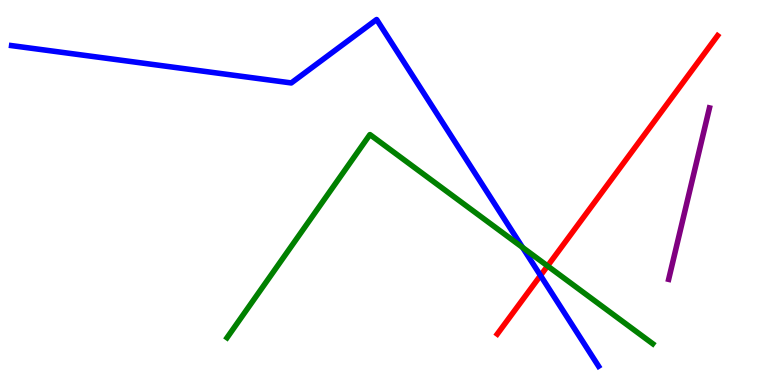[{'lines': ['blue', 'red'], 'intersections': [{'x': 6.97, 'y': 2.84}]}, {'lines': ['green', 'red'], 'intersections': [{'x': 7.07, 'y': 3.09}]}, {'lines': ['purple', 'red'], 'intersections': []}, {'lines': ['blue', 'green'], 'intersections': [{'x': 6.74, 'y': 3.57}]}, {'lines': ['blue', 'purple'], 'intersections': []}, {'lines': ['green', 'purple'], 'intersections': []}]